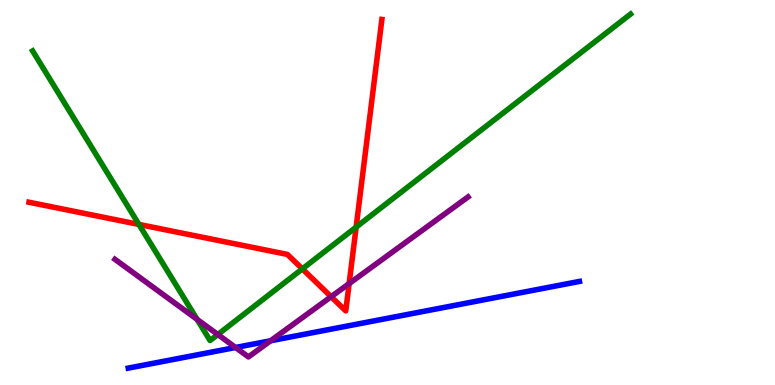[{'lines': ['blue', 'red'], 'intersections': []}, {'lines': ['green', 'red'], 'intersections': [{'x': 1.79, 'y': 4.17}, {'x': 3.9, 'y': 3.02}, {'x': 4.6, 'y': 4.1}]}, {'lines': ['purple', 'red'], 'intersections': [{'x': 4.27, 'y': 2.29}, {'x': 4.51, 'y': 2.63}]}, {'lines': ['blue', 'green'], 'intersections': []}, {'lines': ['blue', 'purple'], 'intersections': [{'x': 3.04, 'y': 0.974}, {'x': 3.49, 'y': 1.15}]}, {'lines': ['green', 'purple'], 'intersections': [{'x': 2.54, 'y': 1.7}, {'x': 2.81, 'y': 1.31}]}]